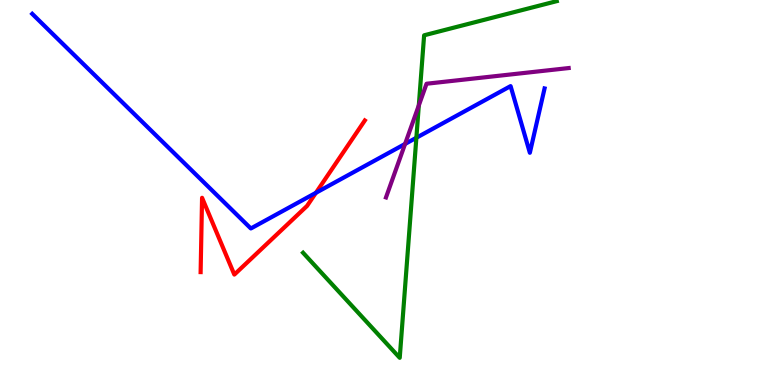[{'lines': ['blue', 'red'], 'intersections': [{'x': 4.08, 'y': 4.99}]}, {'lines': ['green', 'red'], 'intersections': []}, {'lines': ['purple', 'red'], 'intersections': []}, {'lines': ['blue', 'green'], 'intersections': [{'x': 5.37, 'y': 6.42}]}, {'lines': ['blue', 'purple'], 'intersections': [{'x': 5.23, 'y': 6.26}]}, {'lines': ['green', 'purple'], 'intersections': [{'x': 5.4, 'y': 7.26}]}]